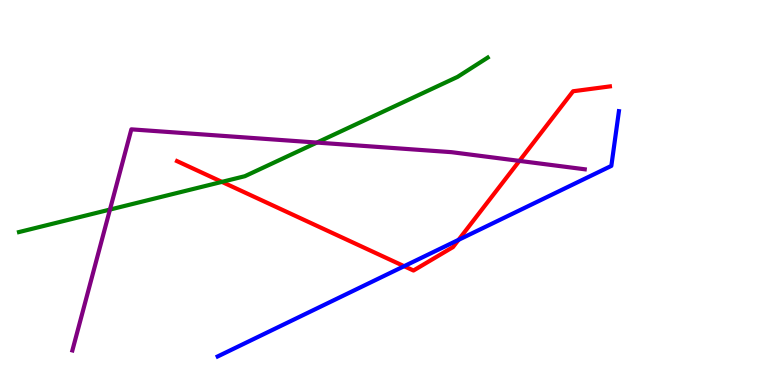[{'lines': ['blue', 'red'], 'intersections': [{'x': 5.21, 'y': 3.09}, {'x': 5.92, 'y': 3.77}]}, {'lines': ['green', 'red'], 'intersections': [{'x': 2.86, 'y': 5.28}]}, {'lines': ['purple', 'red'], 'intersections': [{'x': 6.7, 'y': 5.82}]}, {'lines': ['blue', 'green'], 'intersections': []}, {'lines': ['blue', 'purple'], 'intersections': []}, {'lines': ['green', 'purple'], 'intersections': [{'x': 1.42, 'y': 4.56}, {'x': 4.09, 'y': 6.3}]}]